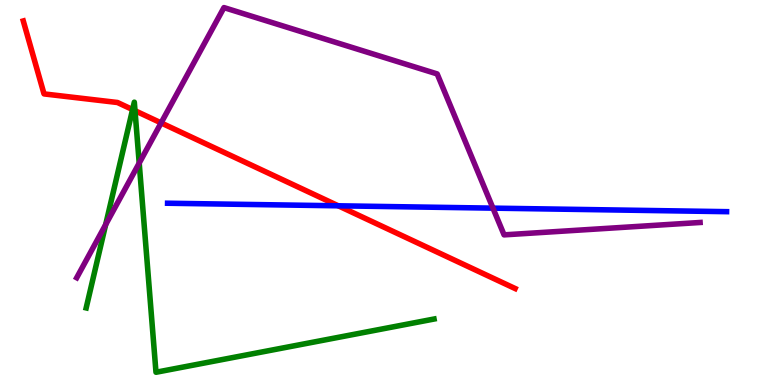[{'lines': ['blue', 'red'], 'intersections': [{'x': 4.37, 'y': 4.65}]}, {'lines': ['green', 'red'], 'intersections': [{'x': 1.71, 'y': 7.15}, {'x': 1.74, 'y': 7.12}]}, {'lines': ['purple', 'red'], 'intersections': [{'x': 2.08, 'y': 6.81}]}, {'lines': ['blue', 'green'], 'intersections': []}, {'lines': ['blue', 'purple'], 'intersections': [{'x': 6.36, 'y': 4.59}]}, {'lines': ['green', 'purple'], 'intersections': [{'x': 1.36, 'y': 4.17}, {'x': 1.8, 'y': 5.76}]}]